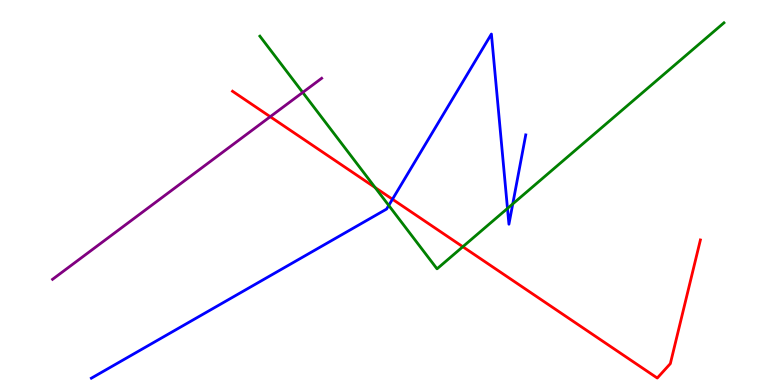[{'lines': ['blue', 'red'], 'intersections': [{'x': 5.06, 'y': 4.82}]}, {'lines': ['green', 'red'], 'intersections': [{'x': 4.84, 'y': 5.13}, {'x': 5.97, 'y': 3.59}]}, {'lines': ['purple', 'red'], 'intersections': [{'x': 3.49, 'y': 6.97}]}, {'lines': ['blue', 'green'], 'intersections': [{'x': 5.02, 'y': 4.66}, {'x': 6.55, 'y': 4.59}, {'x': 6.62, 'y': 4.7}]}, {'lines': ['blue', 'purple'], 'intersections': []}, {'lines': ['green', 'purple'], 'intersections': [{'x': 3.91, 'y': 7.6}]}]